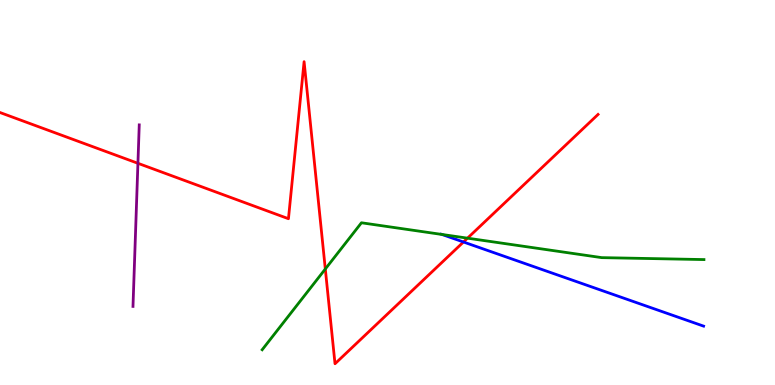[{'lines': ['blue', 'red'], 'intersections': [{'x': 5.98, 'y': 3.71}]}, {'lines': ['green', 'red'], 'intersections': [{'x': 4.2, 'y': 3.01}, {'x': 6.03, 'y': 3.81}]}, {'lines': ['purple', 'red'], 'intersections': [{'x': 1.78, 'y': 5.76}]}, {'lines': ['blue', 'green'], 'intersections': [{'x': 5.7, 'y': 3.91}]}, {'lines': ['blue', 'purple'], 'intersections': []}, {'lines': ['green', 'purple'], 'intersections': []}]